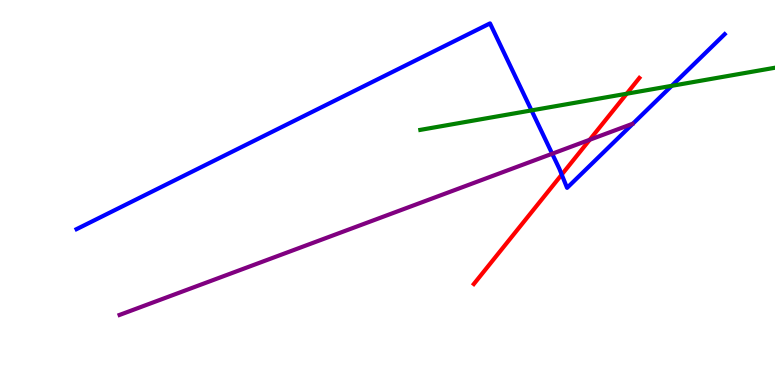[{'lines': ['blue', 'red'], 'intersections': [{'x': 7.25, 'y': 5.46}]}, {'lines': ['green', 'red'], 'intersections': [{'x': 8.09, 'y': 7.57}]}, {'lines': ['purple', 'red'], 'intersections': [{'x': 7.61, 'y': 6.37}]}, {'lines': ['blue', 'green'], 'intersections': [{'x': 6.86, 'y': 7.13}, {'x': 8.67, 'y': 7.77}]}, {'lines': ['blue', 'purple'], 'intersections': [{'x': 7.13, 'y': 6.01}]}, {'lines': ['green', 'purple'], 'intersections': []}]